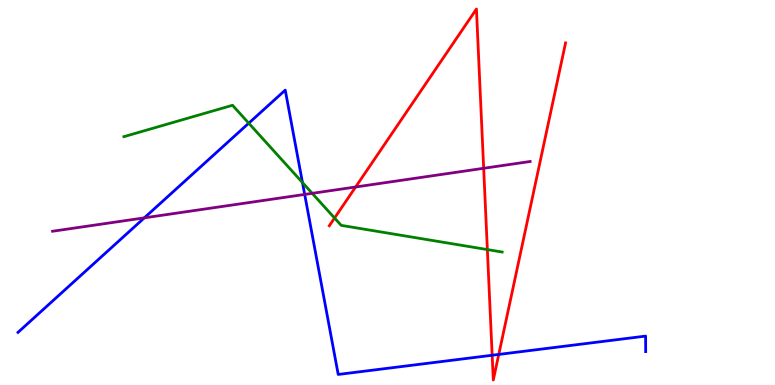[{'lines': ['blue', 'red'], 'intersections': [{'x': 6.35, 'y': 0.773}, {'x': 6.44, 'y': 0.794}]}, {'lines': ['green', 'red'], 'intersections': [{'x': 4.32, 'y': 4.34}, {'x': 6.29, 'y': 3.52}]}, {'lines': ['purple', 'red'], 'intersections': [{'x': 4.59, 'y': 5.14}, {'x': 6.24, 'y': 5.63}]}, {'lines': ['blue', 'green'], 'intersections': [{'x': 3.21, 'y': 6.8}, {'x': 3.9, 'y': 5.26}]}, {'lines': ['blue', 'purple'], 'intersections': [{'x': 1.86, 'y': 4.34}, {'x': 3.93, 'y': 4.95}]}, {'lines': ['green', 'purple'], 'intersections': [{'x': 4.03, 'y': 4.98}]}]